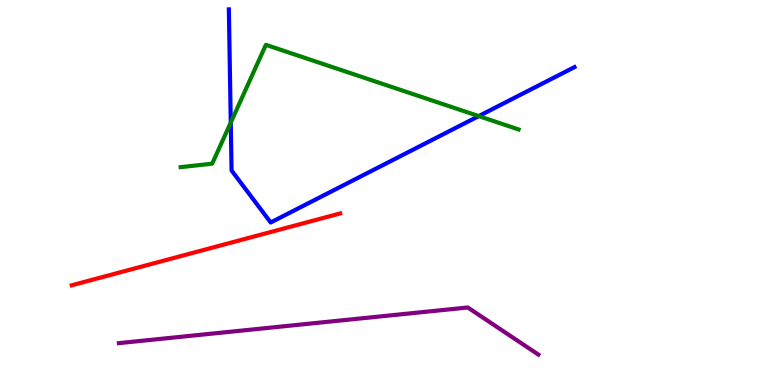[{'lines': ['blue', 'red'], 'intersections': []}, {'lines': ['green', 'red'], 'intersections': []}, {'lines': ['purple', 'red'], 'intersections': []}, {'lines': ['blue', 'green'], 'intersections': [{'x': 2.98, 'y': 6.82}, {'x': 6.18, 'y': 6.98}]}, {'lines': ['blue', 'purple'], 'intersections': []}, {'lines': ['green', 'purple'], 'intersections': []}]